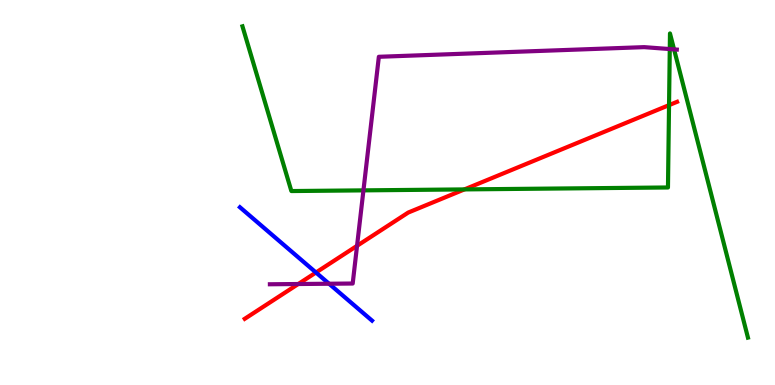[{'lines': ['blue', 'red'], 'intersections': [{'x': 4.08, 'y': 2.92}]}, {'lines': ['green', 'red'], 'intersections': [{'x': 5.99, 'y': 5.08}, {'x': 8.63, 'y': 7.27}]}, {'lines': ['purple', 'red'], 'intersections': [{'x': 3.85, 'y': 2.62}, {'x': 4.61, 'y': 3.62}]}, {'lines': ['blue', 'green'], 'intersections': []}, {'lines': ['blue', 'purple'], 'intersections': [{'x': 4.25, 'y': 2.63}]}, {'lines': ['green', 'purple'], 'intersections': [{'x': 4.69, 'y': 5.06}, {'x': 8.64, 'y': 8.73}, {'x': 8.7, 'y': 8.72}]}]